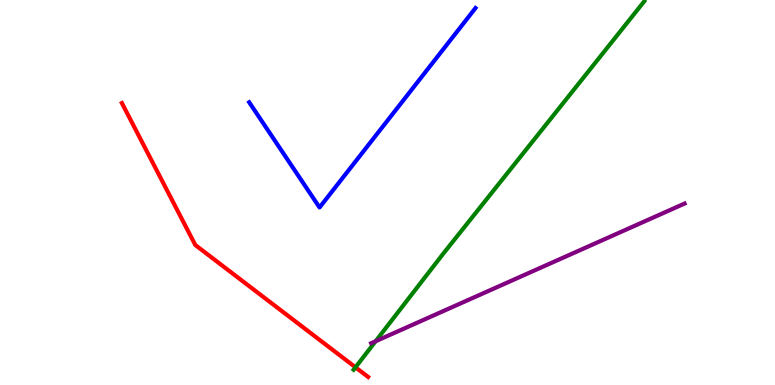[{'lines': ['blue', 'red'], 'intersections': []}, {'lines': ['green', 'red'], 'intersections': [{'x': 4.59, 'y': 0.46}]}, {'lines': ['purple', 'red'], 'intersections': []}, {'lines': ['blue', 'green'], 'intersections': []}, {'lines': ['blue', 'purple'], 'intersections': []}, {'lines': ['green', 'purple'], 'intersections': [{'x': 4.85, 'y': 1.14}]}]